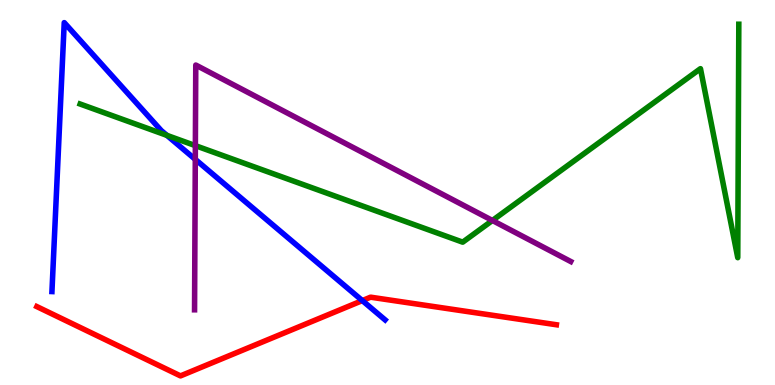[{'lines': ['blue', 'red'], 'intersections': [{'x': 4.68, 'y': 2.19}]}, {'lines': ['green', 'red'], 'intersections': []}, {'lines': ['purple', 'red'], 'intersections': []}, {'lines': ['blue', 'green'], 'intersections': [{'x': 2.15, 'y': 6.48}]}, {'lines': ['blue', 'purple'], 'intersections': [{'x': 2.52, 'y': 5.86}]}, {'lines': ['green', 'purple'], 'intersections': [{'x': 2.52, 'y': 6.22}, {'x': 6.35, 'y': 4.27}]}]